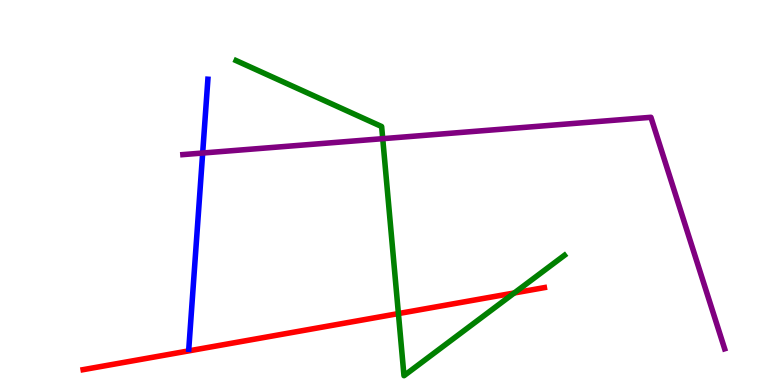[{'lines': ['blue', 'red'], 'intersections': []}, {'lines': ['green', 'red'], 'intersections': [{'x': 5.14, 'y': 1.86}, {'x': 6.64, 'y': 2.39}]}, {'lines': ['purple', 'red'], 'intersections': []}, {'lines': ['blue', 'green'], 'intersections': []}, {'lines': ['blue', 'purple'], 'intersections': [{'x': 2.62, 'y': 6.03}]}, {'lines': ['green', 'purple'], 'intersections': [{'x': 4.94, 'y': 6.4}]}]